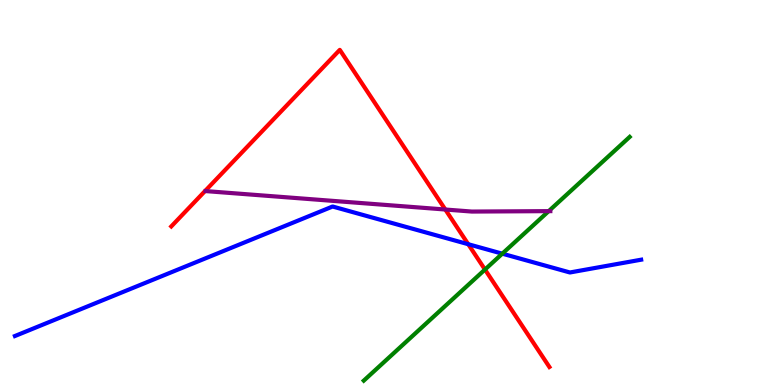[{'lines': ['blue', 'red'], 'intersections': [{'x': 6.04, 'y': 3.66}]}, {'lines': ['green', 'red'], 'intersections': [{'x': 6.26, 'y': 3.0}]}, {'lines': ['purple', 'red'], 'intersections': [{'x': 5.75, 'y': 4.56}]}, {'lines': ['blue', 'green'], 'intersections': [{'x': 6.48, 'y': 3.41}]}, {'lines': ['blue', 'purple'], 'intersections': []}, {'lines': ['green', 'purple'], 'intersections': [{'x': 7.08, 'y': 4.52}]}]